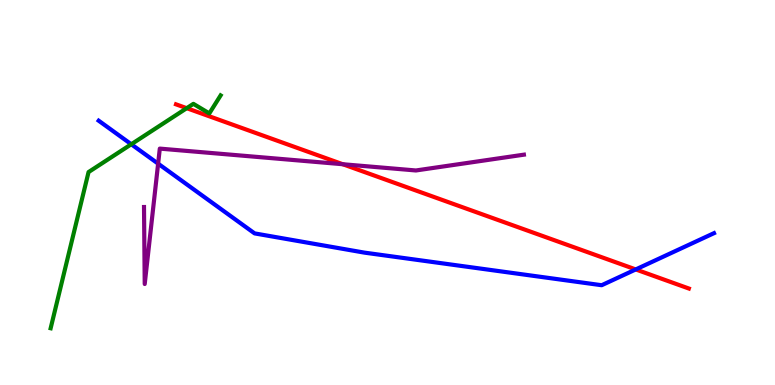[{'lines': ['blue', 'red'], 'intersections': [{'x': 8.2, 'y': 3.0}]}, {'lines': ['green', 'red'], 'intersections': [{'x': 2.41, 'y': 7.19}]}, {'lines': ['purple', 'red'], 'intersections': [{'x': 4.42, 'y': 5.73}]}, {'lines': ['blue', 'green'], 'intersections': [{'x': 1.69, 'y': 6.25}]}, {'lines': ['blue', 'purple'], 'intersections': [{'x': 2.04, 'y': 5.75}]}, {'lines': ['green', 'purple'], 'intersections': []}]